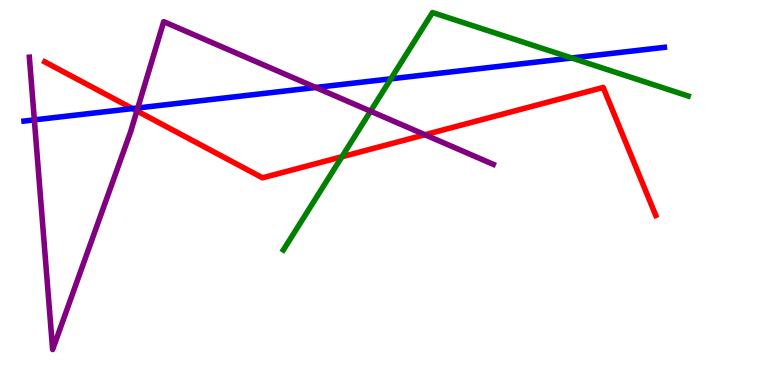[{'lines': ['blue', 'red'], 'intersections': [{'x': 1.71, 'y': 7.18}]}, {'lines': ['green', 'red'], 'intersections': [{'x': 4.41, 'y': 5.93}]}, {'lines': ['purple', 'red'], 'intersections': [{'x': 1.77, 'y': 7.12}, {'x': 5.48, 'y': 6.5}]}, {'lines': ['blue', 'green'], 'intersections': [{'x': 5.04, 'y': 7.95}, {'x': 7.38, 'y': 8.49}]}, {'lines': ['blue', 'purple'], 'intersections': [{'x': 0.443, 'y': 6.89}, {'x': 1.78, 'y': 7.2}, {'x': 4.07, 'y': 7.73}]}, {'lines': ['green', 'purple'], 'intersections': [{'x': 4.78, 'y': 7.11}]}]